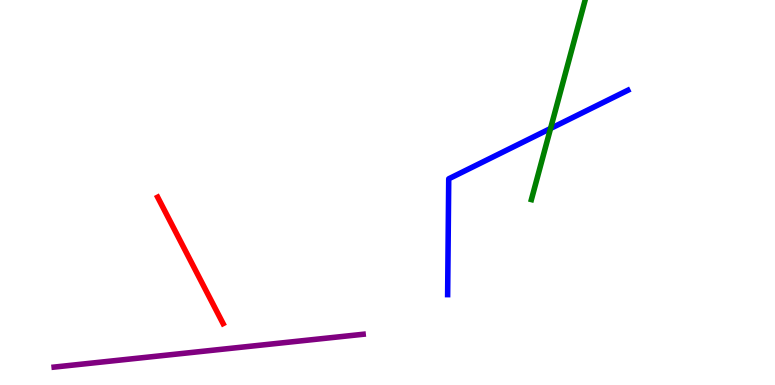[{'lines': ['blue', 'red'], 'intersections': []}, {'lines': ['green', 'red'], 'intersections': []}, {'lines': ['purple', 'red'], 'intersections': []}, {'lines': ['blue', 'green'], 'intersections': [{'x': 7.1, 'y': 6.66}]}, {'lines': ['blue', 'purple'], 'intersections': []}, {'lines': ['green', 'purple'], 'intersections': []}]